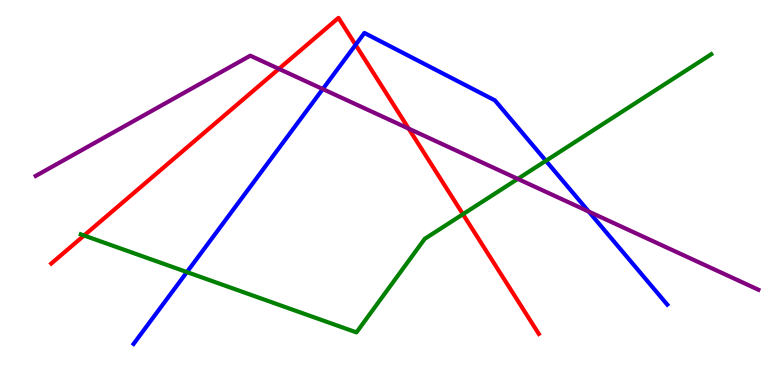[{'lines': ['blue', 'red'], 'intersections': [{'x': 4.59, 'y': 8.84}]}, {'lines': ['green', 'red'], 'intersections': [{'x': 1.08, 'y': 3.88}, {'x': 5.97, 'y': 4.44}]}, {'lines': ['purple', 'red'], 'intersections': [{'x': 3.6, 'y': 8.21}, {'x': 5.27, 'y': 6.66}]}, {'lines': ['blue', 'green'], 'intersections': [{'x': 2.41, 'y': 2.93}, {'x': 7.04, 'y': 5.82}]}, {'lines': ['blue', 'purple'], 'intersections': [{'x': 4.16, 'y': 7.69}, {'x': 7.6, 'y': 4.5}]}, {'lines': ['green', 'purple'], 'intersections': [{'x': 6.68, 'y': 5.35}]}]